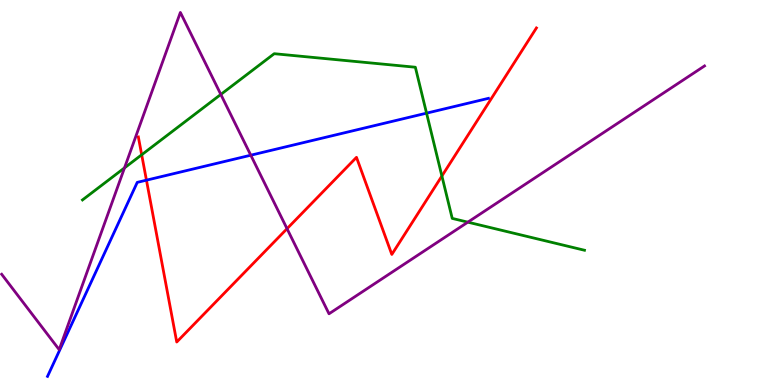[{'lines': ['blue', 'red'], 'intersections': [{'x': 1.89, 'y': 5.32}]}, {'lines': ['green', 'red'], 'intersections': [{'x': 1.83, 'y': 5.98}, {'x': 5.7, 'y': 5.43}]}, {'lines': ['purple', 'red'], 'intersections': [{'x': 3.7, 'y': 4.06}]}, {'lines': ['blue', 'green'], 'intersections': [{'x': 5.5, 'y': 7.06}]}, {'lines': ['blue', 'purple'], 'intersections': [{'x': 3.24, 'y': 5.97}]}, {'lines': ['green', 'purple'], 'intersections': [{'x': 1.61, 'y': 5.64}, {'x': 2.85, 'y': 7.55}, {'x': 6.04, 'y': 4.23}]}]